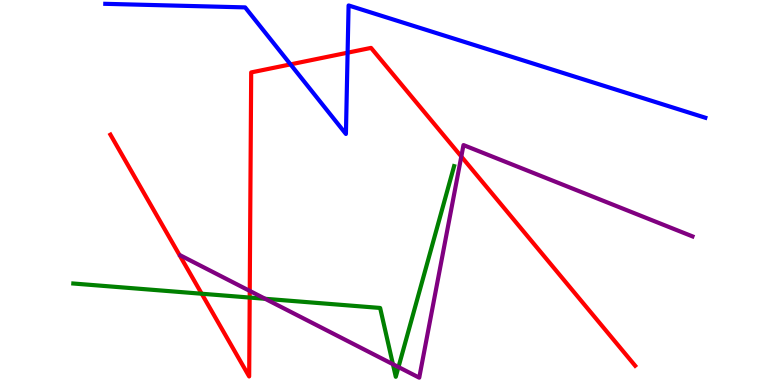[{'lines': ['blue', 'red'], 'intersections': [{'x': 3.75, 'y': 8.33}, {'x': 4.49, 'y': 8.63}]}, {'lines': ['green', 'red'], 'intersections': [{'x': 2.6, 'y': 2.37}, {'x': 3.22, 'y': 2.27}]}, {'lines': ['purple', 'red'], 'intersections': [{'x': 3.22, 'y': 2.44}, {'x': 5.95, 'y': 5.93}]}, {'lines': ['blue', 'green'], 'intersections': []}, {'lines': ['blue', 'purple'], 'intersections': []}, {'lines': ['green', 'purple'], 'intersections': [{'x': 3.42, 'y': 2.24}, {'x': 5.07, 'y': 0.54}, {'x': 5.14, 'y': 0.466}]}]